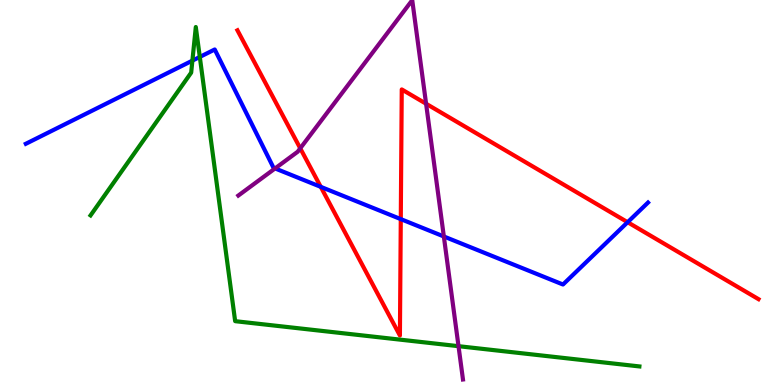[{'lines': ['blue', 'red'], 'intersections': [{'x': 4.14, 'y': 5.15}, {'x': 5.17, 'y': 4.31}, {'x': 8.1, 'y': 4.23}]}, {'lines': ['green', 'red'], 'intersections': []}, {'lines': ['purple', 'red'], 'intersections': [{'x': 3.87, 'y': 6.15}, {'x': 5.5, 'y': 7.31}]}, {'lines': ['blue', 'green'], 'intersections': [{'x': 2.48, 'y': 8.43}, {'x': 2.58, 'y': 8.52}]}, {'lines': ['blue', 'purple'], 'intersections': [{'x': 3.55, 'y': 5.63}, {'x': 5.73, 'y': 3.86}]}, {'lines': ['green', 'purple'], 'intersections': [{'x': 5.92, 'y': 1.01}]}]